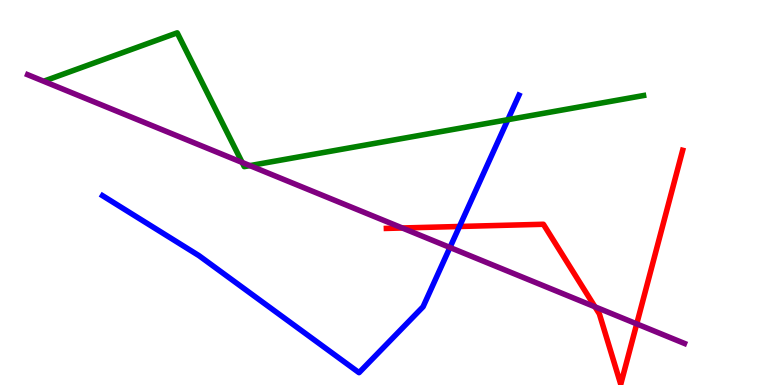[{'lines': ['blue', 'red'], 'intersections': [{'x': 5.93, 'y': 4.12}]}, {'lines': ['green', 'red'], 'intersections': []}, {'lines': ['purple', 'red'], 'intersections': [{'x': 5.19, 'y': 4.08}, {'x': 7.68, 'y': 2.03}, {'x': 8.22, 'y': 1.59}]}, {'lines': ['blue', 'green'], 'intersections': [{'x': 6.55, 'y': 6.89}]}, {'lines': ['blue', 'purple'], 'intersections': [{'x': 5.81, 'y': 3.57}]}, {'lines': ['green', 'purple'], 'intersections': [{'x': 3.12, 'y': 5.78}, {'x': 3.22, 'y': 5.7}]}]